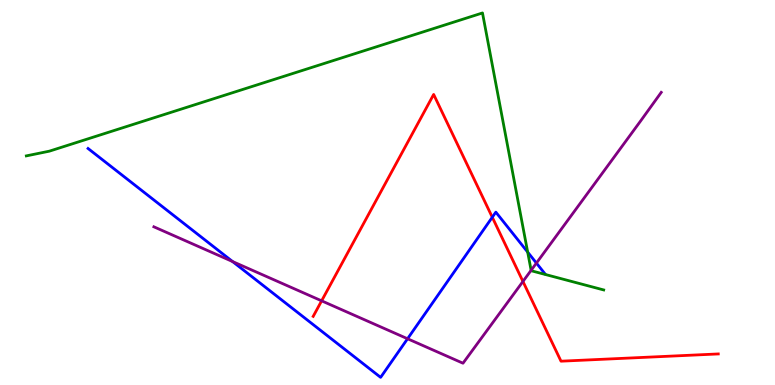[{'lines': ['blue', 'red'], 'intersections': [{'x': 6.35, 'y': 4.36}]}, {'lines': ['green', 'red'], 'intersections': []}, {'lines': ['purple', 'red'], 'intersections': [{'x': 4.15, 'y': 2.19}, {'x': 6.75, 'y': 2.69}]}, {'lines': ['blue', 'green'], 'intersections': [{'x': 6.81, 'y': 3.45}]}, {'lines': ['blue', 'purple'], 'intersections': [{'x': 3.0, 'y': 3.21}, {'x': 5.26, 'y': 1.2}, {'x': 6.92, 'y': 3.17}]}, {'lines': ['green', 'purple'], 'intersections': [{'x': 6.85, 'y': 2.98}]}]